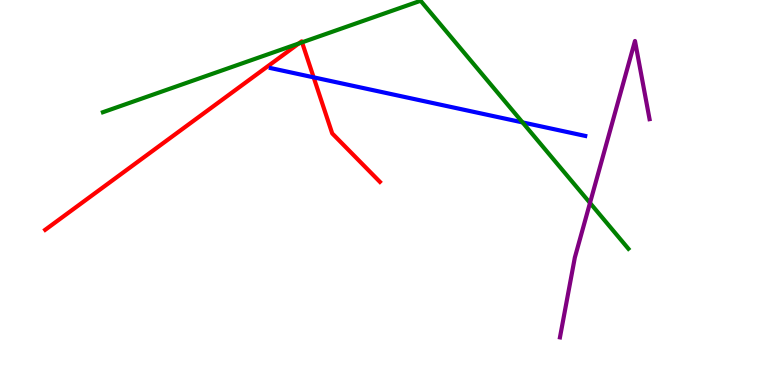[{'lines': ['blue', 'red'], 'intersections': [{'x': 4.05, 'y': 7.99}]}, {'lines': ['green', 'red'], 'intersections': [{'x': 3.85, 'y': 8.87}, {'x': 3.9, 'y': 8.9}]}, {'lines': ['purple', 'red'], 'intersections': []}, {'lines': ['blue', 'green'], 'intersections': [{'x': 6.74, 'y': 6.82}]}, {'lines': ['blue', 'purple'], 'intersections': []}, {'lines': ['green', 'purple'], 'intersections': [{'x': 7.61, 'y': 4.73}]}]